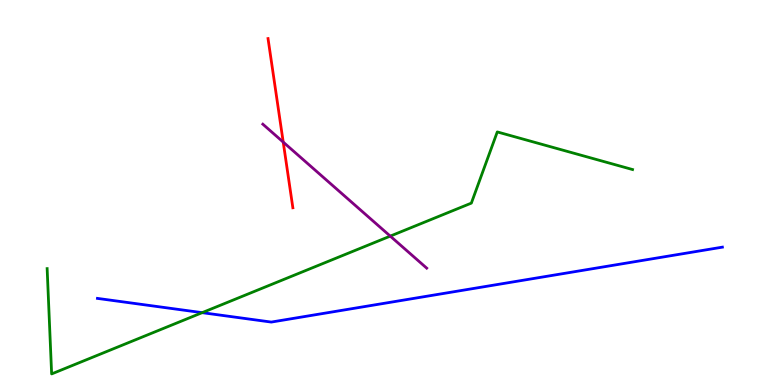[{'lines': ['blue', 'red'], 'intersections': []}, {'lines': ['green', 'red'], 'intersections': []}, {'lines': ['purple', 'red'], 'intersections': [{'x': 3.65, 'y': 6.31}]}, {'lines': ['blue', 'green'], 'intersections': [{'x': 2.61, 'y': 1.88}]}, {'lines': ['blue', 'purple'], 'intersections': []}, {'lines': ['green', 'purple'], 'intersections': [{'x': 5.04, 'y': 3.87}]}]